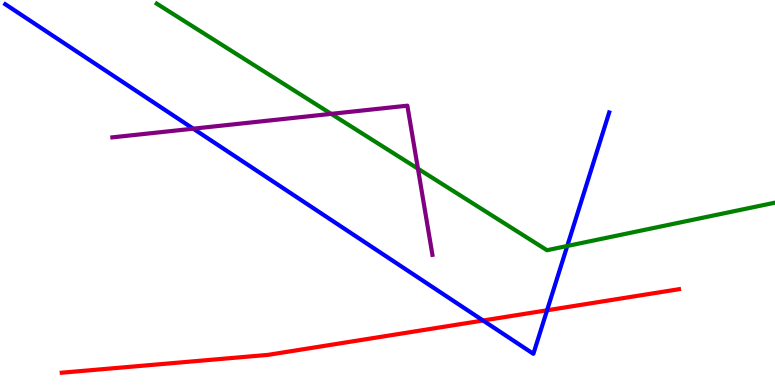[{'lines': ['blue', 'red'], 'intersections': [{'x': 6.23, 'y': 1.67}, {'x': 7.06, 'y': 1.94}]}, {'lines': ['green', 'red'], 'intersections': []}, {'lines': ['purple', 'red'], 'intersections': []}, {'lines': ['blue', 'green'], 'intersections': [{'x': 7.32, 'y': 3.61}]}, {'lines': ['blue', 'purple'], 'intersections': [{'x': 2.49, 'y': 6.66}]}, {'lines': ['green', 'purple'], 'intersections': [{'x': 4.27, 'y': 7.04}, {'x': 5.39, 'y': 5.62}]}]